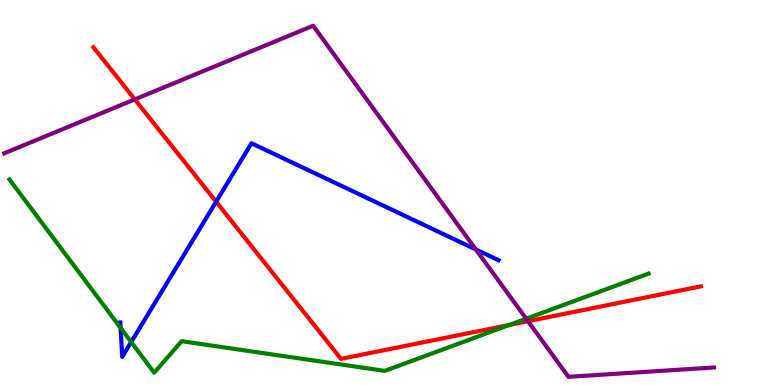[{'lines': ['blue', 'red'], 'intersections': [{'x': 2.79, 'y': 4.76}]}, {'lines': ['green', 'red'], 'intersections': [{'x': 6.57, 'y': 1.56}]}, {'lines': ['purple', 'red'], 'intersections': [{'x': 1.74, 'y': 7.42}, {'x': 6.81, 'y': 1.66}]}, {'lines': ['blue', 'green'], 'intersections': [{'x': 1.56, 'y': 1.48}, {'x': 1.69, 'y': 1.12}]}, {'lines': ['blue', 'purple'], 'intersections': [{'x': 6.14, 'y': 3.52}]}, {'lines': ['green', 'purple'], 'intersections': [{'x': 6.79, 'y': 1.72}]}]